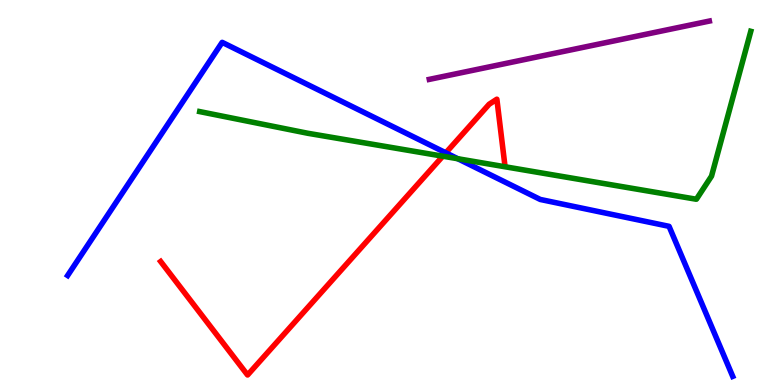[{'lines': ['blue', 'red'], 'intersections': [{'x': 5.75, 'y': 6.03}]}, {'lines': ['green', 'red'], 'intersections': [{'x': 5.71, 'y': 5.94}]}, {'lines': ['purple', 'red'], 'intersections': []}, {'lines': ['blue', 'green'], 'intersections': [{'x': 5.91, 'y': 5.88}]}, {'lines': ['blue', 'purple'], 'intersections': []}, {'lines': ['green', 'purple'], 'intersections': []}]